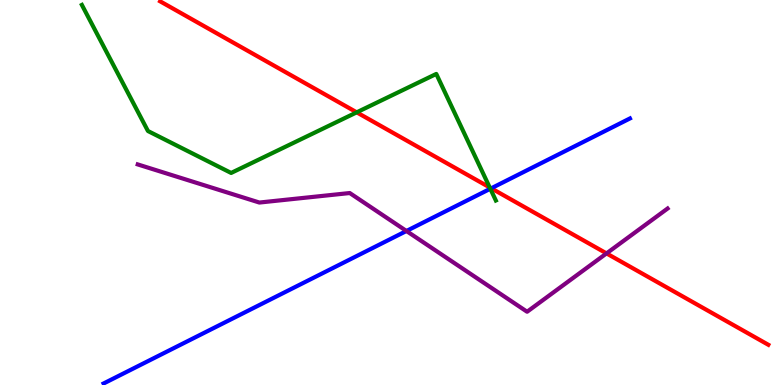[{'lines': ['blue', 'red'], 'intersections': [{'x': 6.34, 'y': 5.11}]}, {'lines': ['green', 'red'], 'intersections': [{'x': 4.6, 'y': 7.08}, {'x': 6.32, 'y': 5.13}]}, {'lines': ['purple', 'red'], 'intersections': [{'x': 7.83, 'y': 3.42}]}, {'lines': ['blue', 'green'], 'intersections': [{'x': 6.33, 'y': 5.1}]}, {'lines': ['blue', 'purple'], 'intersections': [{'x': 5.24, 'y': 4.0}]}, {'lines': ['green', 'purple'], 'intersections': []}]